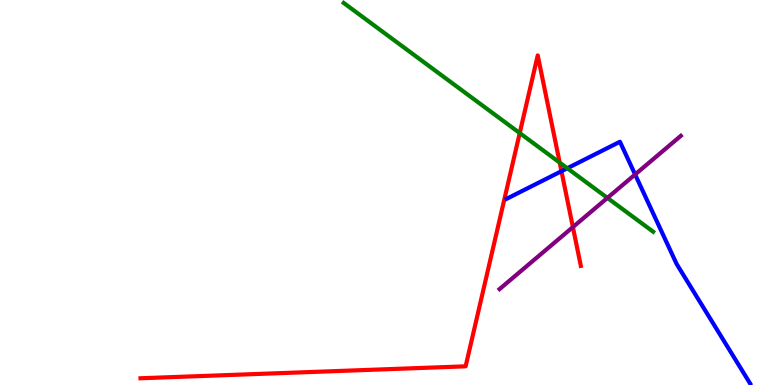[{'lines': ['blue', 'red'], 'intersections': [{'x': 7.24, 'y': 5.55}]}, {'lines': ['green', 'red'], 'intersections': [{'x': 6.71, 'y': 6.54}, {'x': 7.22, 'y': 5.78}]}, {'lines': ['purple', 'red'], 'intersections': [{'x': 7.39, 'y': 4.1}]}, {'lines': ['blue', 'green'], 'intersections': [{'x': 7.32, 'y': 5.63}]}, {'lines': ['blue', 'purple'], 'intersections': [{'x': 8.19, 'y': 5.47}]}, {'lines': ['green', 'purple'], 'intersections': [{'x': 7.84, 'y': 4.86}]}]